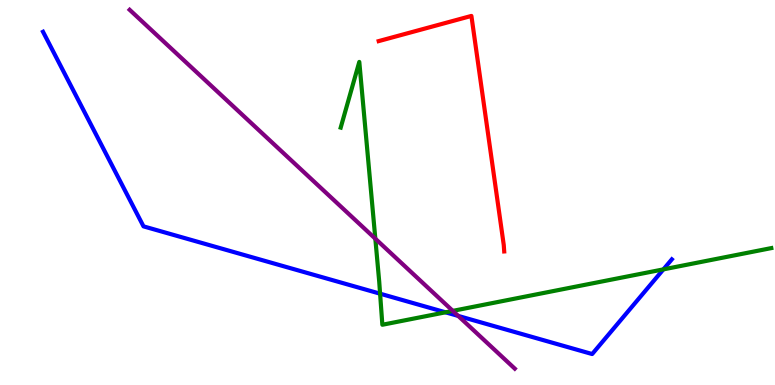[{'lines': ['blue', 'red'], 'intersections': []}, {'lines': ['green', 'red'], 'intersections': []}, {'lines': ['purple', 'red'], 'intersections': []}, {'lines': ['blue', 'green'], 'intersections': [{'x': 4.9, 'y': 2.37}, {'x': 5.75, 'y': 1.89}, {'x': 8.56, 'y': 3.0}]}, {'lines': ['blue', 'purple'], 'intersections': [{'x': 5.91, 'y': 1.79}]}, {'lines': ['green', 'purple'], 'intersections': [{'x': 4.84, 'y': 3.8}, {'x': 5.84, 'y': 1.93}]}]